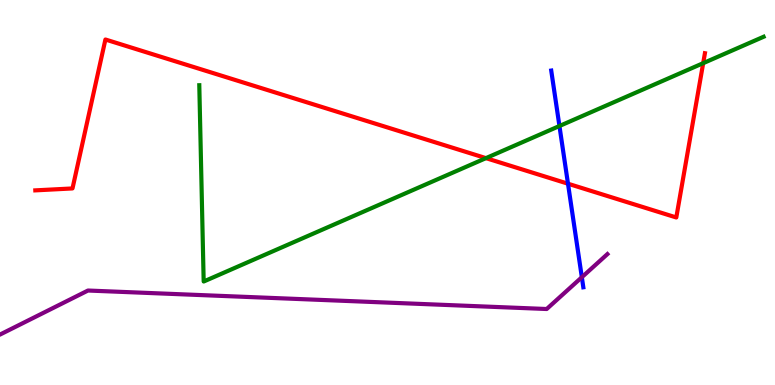[{'lines': ['blue', 'red'], 'intersections': [{'x': 7.33, 'y': 5.23}]}, {'lines': ['green', 'red'], 'intersections': [{'x': 6.27, 'y': 5.89}, {'x': 9.07, 'y': 8.36}]}, {'lines': ['purple', 'red'], 'intersections': []}, {'lines': ['blue', 'green'], 'intersections': [{'x': 7.22, 'y': 6.73}]}, {'lines': ['blue', 'purple'], 'intersections': [{'x': 7.51, 'y': 2.8}]}, {'lines': ['green', 'purple'], 'intersections': []}]